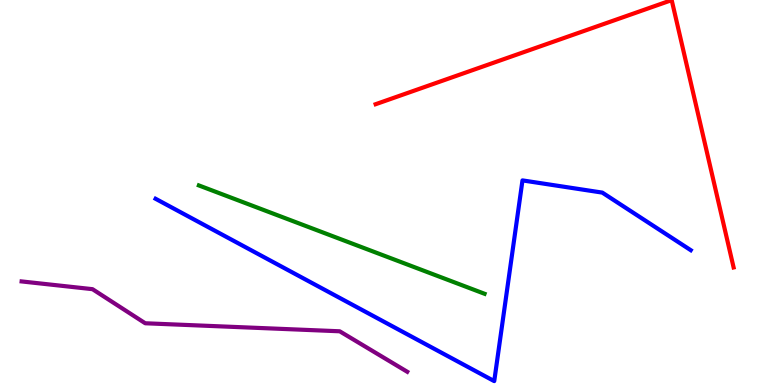[{'lines': ['blue', 'red'], 'intersections': []}, {'lines': ['green', 'red'], 'intersections': []}, {'lines': ['purple', 'red'], 'intersections': []}, {'lines': ['blue', 'green'], 'intersections': []}, {'lines': ['blue', 'purple'], 'intersections': []}, {'lines': ['green', 'purple'], 'intersections': []}]